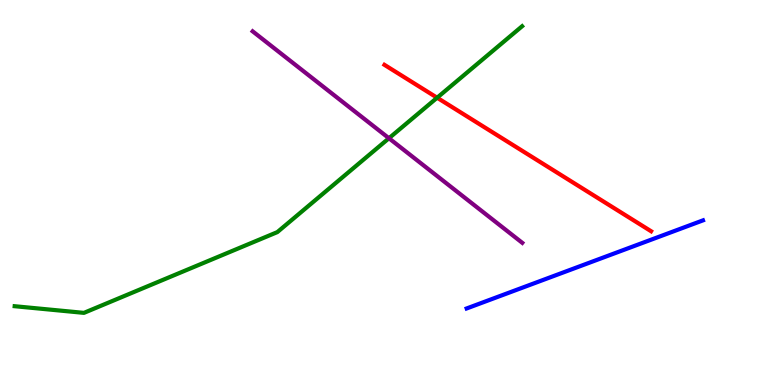[{'lines': ['blue', 'red'], 'intersections': []}, {'lines': ['green', 'red'], 'intersections': [{'x': 5.64, 'y': 7.46}]}, {'lines': ['purple', 'red'], 'intersections': []}, {'lines': ['blue', 'green'], 'intersections': []}, {'lines': ['blue', 'purple'], 'intersections': []}, {'lines': ['green', 'purple'], 'intersections': [{'x': 5.02, 'y': 6.41}]}]